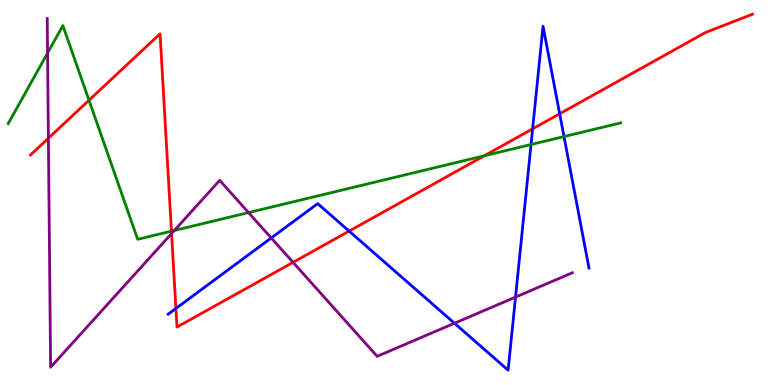[{'lines': ['blue', 'red'], 'intersections': [{'x': 2.27, 'y': 1.99}, {'x': 4.5, 'y': 4.0}, {'x': 6.87, 'y': 6.65}, {'x': 7.22, 'y': 7.04}]}, {'lines': ['green', 'red'], 'intersections': [{'x': 1.15, 'y': 7.4}, {'x': 2.21, 'y': 4.0}, {'x': 6.25, 'y': 5.95}]}, {'lines': ['purple', 'red'], 'intersections': [{'x': 0.624, 'y': 6.41}, {'x': 2.21, 'y': 3.93}, {'x': 3.78, 'y': 3.19}]}, {'lines': ['blue', 'green'], 'intersections': [{'x': 6.85, 'y': 6.25}, {'x': 7.28, 'y': 6.45}]}, {'lines': ['blue', 'purple'], 'intersections': [{'x': 3.5, 'y': 3.82}, {'x': 5.86, 'y': 1.6}, {'x': 6.65, 'y': 2.28}]}, {'lines': ['green', 'purple'], 'intersections': [{'x': 0.614, 'y': 8.62}, {'x': 2.25, 'y': 4.01}, {'x': 3.21, 'y': 4.48}]}]